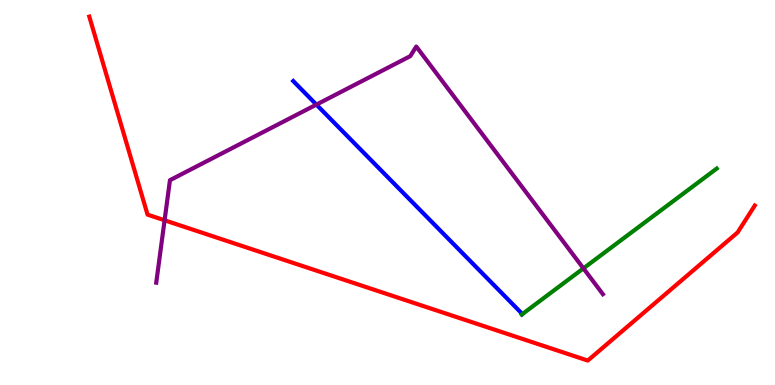[{'lines': ['blue', 'red'], 'intersections': []}, {'lines': ['green', 'red'], 'intersections': []}, {'lines': ['purple', 'red'], 'intersections': [{'x': 2.12, 'y': 4.28}]}, {'lines': ['blue', 'green'], 'intersections': []}, {'lines': ['blue', 'purple'], 'intersections': [{'x': 4.08, 'y': 7.28}]}, {'lines': ['green', 'purple'], 'intersections': [{'x': 7.53, 'y': 3.03}]}]